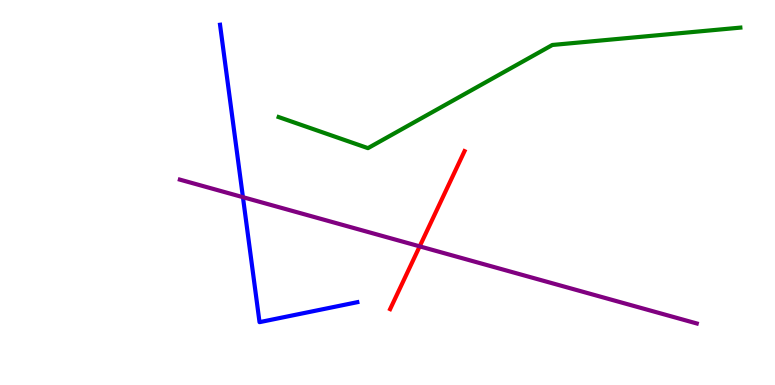[{'lines': ['blue', 'red'], 'intersections': []}, {'lines': ['green', 'red'], 'intersections': []}, {'lines': ['purple', 'red'], 'intersections': [{'x': 5.42, 'y': 3.6}]}, {'lines': ['blue', 'green'], 'intersections': []}, {'lines': ['blue', 'purple'], 'intersections': [{'x': 3.13, 'y': 4.88}]}, {'lines': ['green', 'purple'], 'intersections': []}]